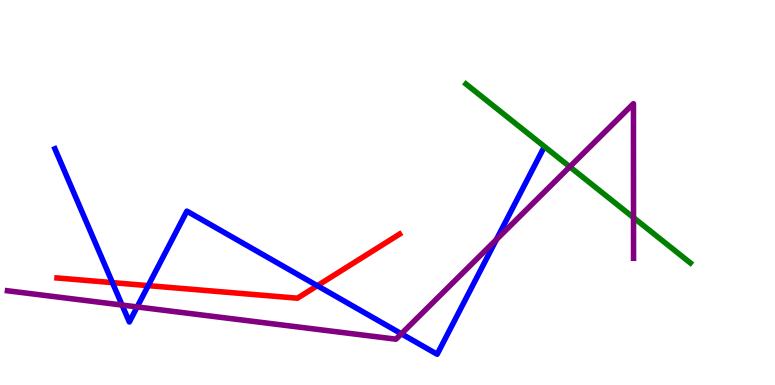[{'lines': ['blue', 'red'], 'intersections': [{'x': 1.45, 'y': 2.66}, {'x': 1.91, 'y': 2.58}, {'x': 4.09, 'y': 2.58}]}, {'lines': ['green', 'red'], 'intersections': []}, {'lines': ['purple', 'red'], 'intersections': []}, {'lines': ['blue', 'green'], 'intersections': []}, {'lines': ['blue', 'purple'], 'intersections': [{'x': 1.58, 'y': 2.08}, {'x': 1.77, 'y': 2.03}, {'x': 5.18, 'y': 1.33}, {'x': 6.4, 'y': 3.78}]}, {'lines': ['green', 'purple'], 'intersections': [{'x': 7.35, 'y': 5.67}, {'x': 8.17, 'y': 4.35}]}]